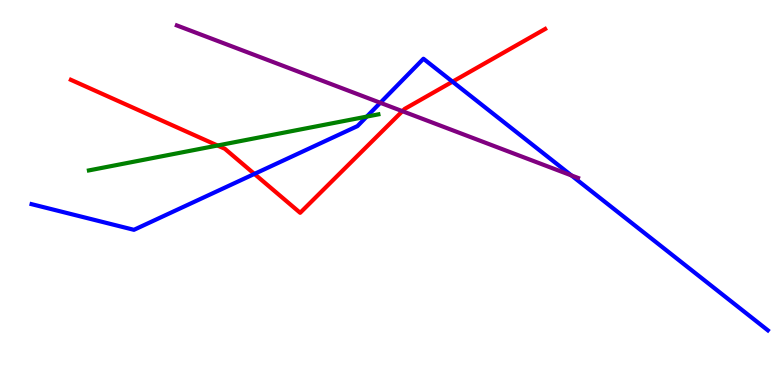[{'lines': ['blue', 'red'], 'intersections': [{'x': 3.28, 'y': 5.48}, {'x': 5.84, 'y': 7.88}]}, {'lines': ['green', 'red'], 'intersections': [{'x': 2.81, 'y': 6.22}]}, {'lines': ['purple', 'red'], 'intersections': [{'x': 5.19, 'y': 7.11}]}, {'lines': ['blue', 'green'], 'intersections': [{'x': 4.73, 'y': 6.97}]}, {'lines': ['blue', 'purple'], 'intersections': [{'x': 4.91, 'y': 7.33}, {'x': 7.37, 'y': 5.44}]}, {'lines': ['green', 'purple'], 'intersections': []}]